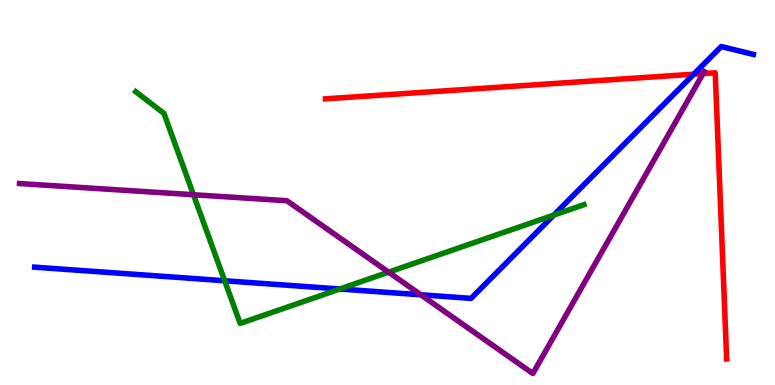[{'lines': ['blue', 'red'], 'intersections': [{'x': 8.95, 'y': 8.07}]}, {'lines': ['green', 'red'], 'intersections': []}, {'lines': ['purple', 'red'], 'intersections': [{'x': 9.07, 'y': 8.09}]}, {'lines': ['blue', 'green'], 'intersections': [{'x': 2.9, 'y': 2.71}, {'x': 4.38, 'y': 2.49}, {'x': 7.15, 'y': 4.41}]}, {'lines': ['blue', 'purple'], 'intersections': [{'x': 5.43, 'y': 2.34}]}, {'lines': ['green', 'purple'], 'intersections': [{'x': 2.5, 'y': 4.94}, {'x': 5.01, 'y': 2.93}]}]